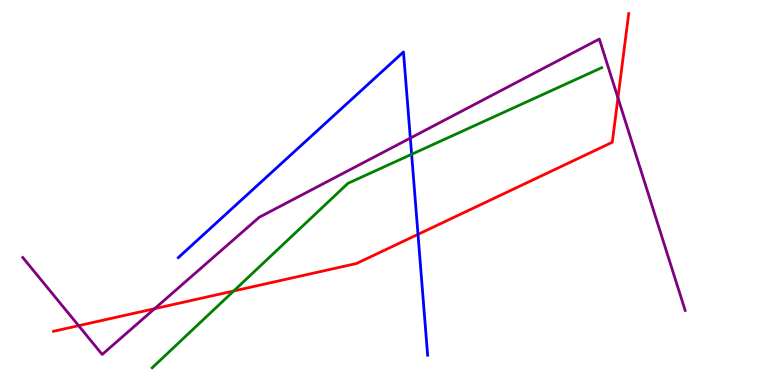[{'lines': ['blue', 'red'], 'intersections': [{'x': 5.39, 'y': 3.91}]}, {'lines': ['green', 'red'], 'intersections': [{'x': 3.02, 'y': 2.44}]}, {'lines': ['purple', 'red'], 'intersections': [{'x': 1.01, 'y': 1.54}, {'x': 2.0, 'y': 1.98}, {'x': 7.97, 'y': 7.46}]}, {'lines': ['blue', 'green'], 'intersections': [{'x': 5.31, 'y': 5.99}]}, {'lines': ['blue', 'purple'], 'intersections': [{'x': 5.29, 'y': 6.41}]}, {'lines': ['green', 'purple'], 'intersections': []}]